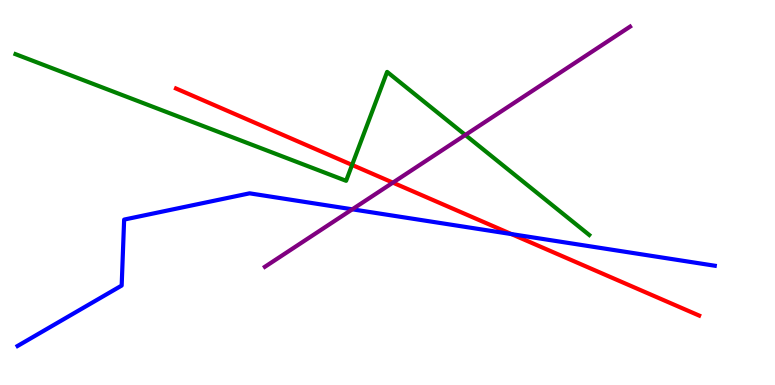[{'lines': ['blue', 'red'], 'intersections': [{'x': 6.6, 'y': 3.92}]}, {'lines': ['green', 'red'], 'intersections': [{'x': 4.54, 'y': 5.72}]}, {'lines': ['purple', 'red'], 'intersections': [{'x': 5.07, 'y': 5.26}]}, {'lines': ['blue', 'green'], 'intersections': []}, {'lines': ['blue', 'purple'], 'intersections': [{'x': 4.55, 'y': 4.56}]}, {'lines': ['green', 'purple'], 'intersections': [{'x': 6.0, 'y': 6.49}]}]